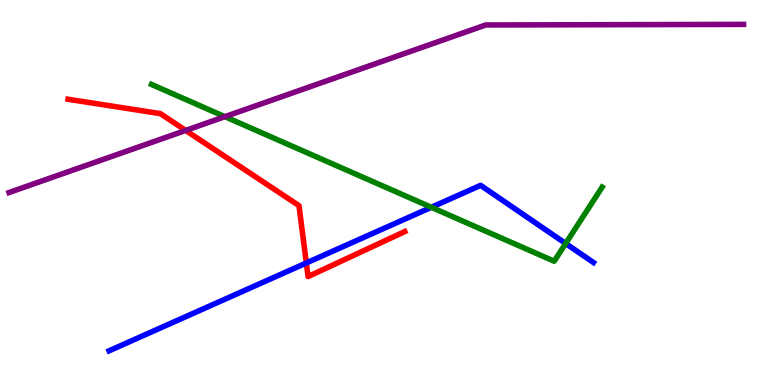[{'lines': ['blue', 'red'], 'intersections': [{'x': 3.95, 'y': 3.17}]}, {'lines': ['green', 'red'], 'intersections': []}, {'lines': ['purple', 'red'], 'intersections': [{'x': 2.4, 'y': 6.61}]}, {'lines': ['blue', 'green'], 'intersections': [{'x': 5.57, 'y': 4.62}, {'x': 7.3, 'y': 3.68}]}, {'lines': ['blue', 'purple'], 'intersections': []}, {'lines': ['green', 'purple'], 'intersections': [{'x': 2.9, 'y': 6.97}]}]